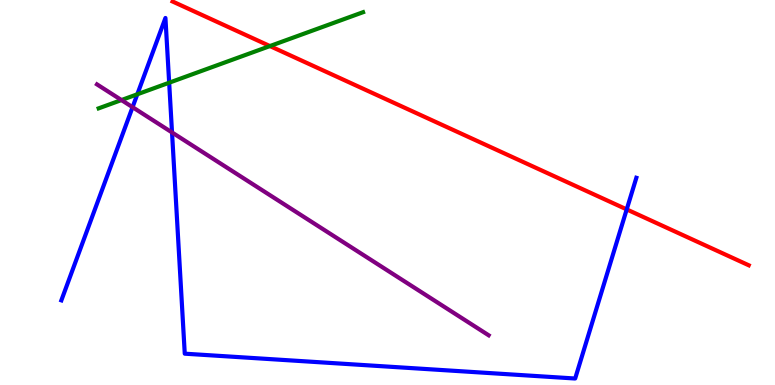[{'lines': ['blue', 'red'], 'intersections': [{'x': 8.09, 'y': 4.56}]}, {'lines': ['green', 'red'], 'intersections': [{'x': 3.48, 'y': 8.8}]}, {'lines': ['purple', 'red'], 'intersections': []}, {'lines': ['blue', 'green'], 'intersections': [{'x': 1.77, 'y': 7.55}, {'x': 2.18, 'y': 7.85}]}, {'lines': ['blue', 'purple'], 'intersections': [{'x': 1.71, 'y': 7.22}, {'x': 2.22, 'y': 6.56}]}, {'lines': ['green', 'purple'], 'intersections': [{'x': 1.57, 'y': 7.4}]}]